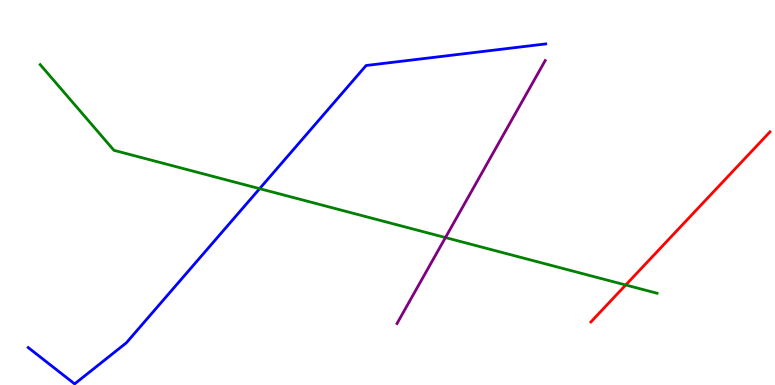[{'lines': ['blue', 'red'], 'intersections': []}, {'lines': ['green', 'red'], 'intersections': [{'x': 8.07, 'y': 2.6}]}, {'lines': ['purple', 'red'], 'intersections': []}, {'lines': ['blue', 'green'], 'intersections': [{'x': 3.35, 'y': 5.1}]}, {'lines': ['blue', 'purple'], 'intersections': []}, {'lines': ['green', 'purple'], 'intersections': [{'x': 5.75, 'y': 3.83}]}]